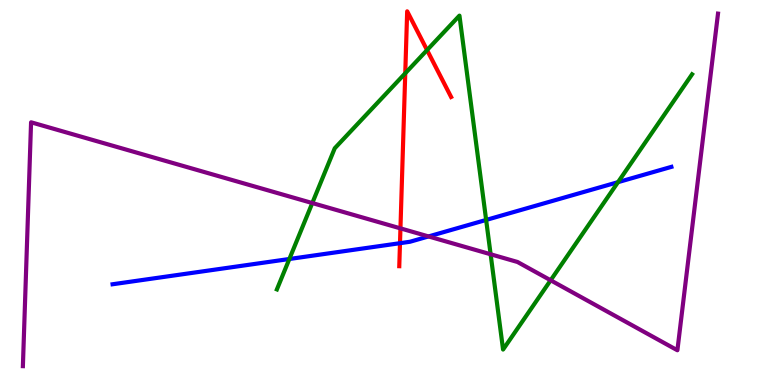[{'lines': ['blue', 'red'], 'intersections': [{'x': 5.16, 'y': 3.68}]}, {'lines': ['green', 'red'], 'intersections': [{'x': 5.23, 'y': 8.1}, {'x': 5.51, 'y': 8.7}]}, {'lines': ['purple', 'red'], 'intersections': [{'x': 5.17, 'y': 4.07}]}, {'lines': ['blue', 'green'], 'intersections': [{'x': 3.73, 'y': 3.27}, {'x': 6.27, 'y': 4.29}, {'x': 7.97, 'y': 5.27}]}, {'lines': ['blue', 'purple'], 'intersections': [{'x': 5.53, 'y': 3.86}]}, {'lines': ['green', 'purple'], 'intersections': [{'x': 4.03, 'y': 4.73}, {'x': 6.33, 'y': 3.4}, {'x': 7.11, 'y': 2.72}]}]